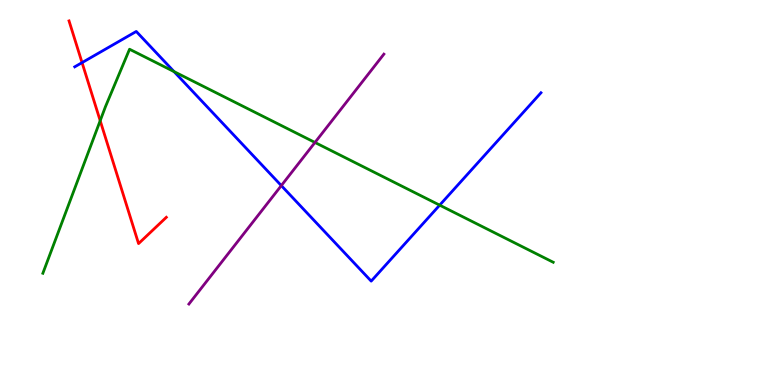[{'lines': ['blue', 'red'], 'intersections': [{'x': 1.06, 'y': 8.37}]}, {'lines': ['green', 'red'], 'intersections': [{'x': 1.29, 'y': 6.87}]}, {'lines': ['purple', 'red'], 'intersections': []}, {'lines': ['blue', 'green'], 'intersections': [{'x': 2.25, 'y': 8.14}, {'x': 5.67, 'y': 4.67}]}, {'lines': ['blue', 'purple'], 'intersections': [{'x': 3.63, 'y': 5.18}]}, {'lines': ['green', 'purple'], 'intersections': [{'x': 4.06, 'y': 6.3}]}]